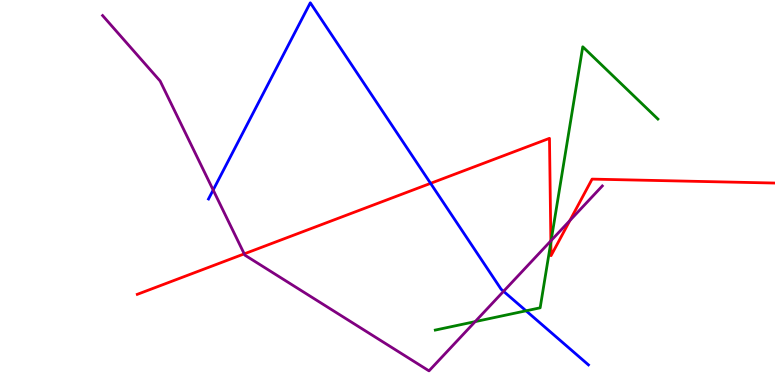[{'lines': ['blue', 'red'], 'intersections': [{'x': 5.56, 'y': 5.24}]}, {'lines': ['green', 'red'], 'intersections': [{'x': 7.11, 'y': 3.71}]}, {'lines': ['purple', 'red'], 'intersections': [{'x': 3.15, 'y': 3.41}, {'x': 7.11, 'y': 3.74}, {'x': 7.35, 'y': 4.27}]}, {'lines': ['blue', 'green'], 'intersections': [{'x': 6.79, 'y': 1.93}]}, {'lines': ['blue', 'purple'], 'intersections': [{'x': 2.75, 'y': 5.06}, {'x': 6.5, 'y': 2.43}]}, {'lines': ['green', 'purple'], 'intersections': [{'x': 6.13, 'y': 1.65}, {'x': 7.11, 'y': 3.75}]}]